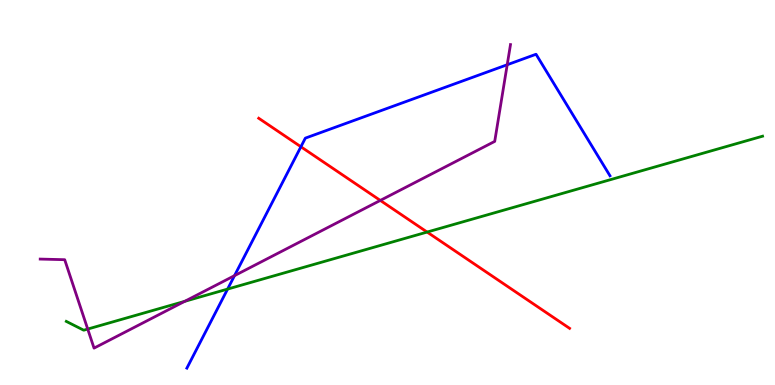[{'lines': ['blue', 'red'], 'intersections': [{'x': 3.88, 'y': 6.19}]}, {'lines': ['green', 'red'], 'intersections': [{'x': 5.51, 'y': 3.97}]}, {'lines': ['purple', 'red'], 'intersections': [{'x': 4.91, 'y': 4.79}]}, {'lines': ['blue', 'green'], 'intersections': [{'x': 2.94, 'y': 2.49}]}, {'lines': ['blue', 'purple'], 'intersections': [{'x': 3.03, 'y': 2.84}, {'x': 6.54, 'y': 8.32}]}, {'lines': ['green', 'purple'], 'intersections': [{'x': 1.13, 'y': 1.45}, {'x': 2.38, 'y': 2.17}]}]